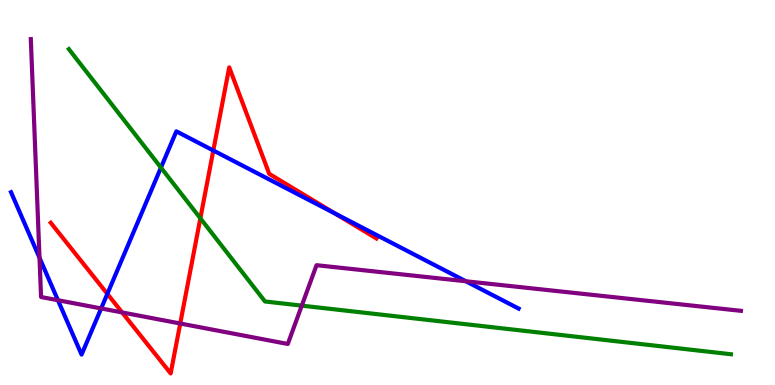[{'lines': ['blue', 'red'], 'intersections': [{'x': 1.39, 'y': 2.37}, {'x': 2.75, 'y': 6.09}, {'x': 4.32, 'y': 4.46}]}, {'lines': ['green', 'red'], 'intersections': [{'x': 2.59, 'y': 4.33}]}, {'lines': ['purple', 'red'], 'intersections': [{'x': 1.58, 'y': 1.88}, {'x': 2.33, 'y': 1.6}]}, {'lines': ['blue', 'green'], 'intersections': [{'x': 2.08, 'y': 5.65}]}, {'lines': ['blue', 'purple'], 'intersections': [{'x': 0.51, 'y': 3.3}, {'x': 0.748, 'y': 2.2}, {'x': 1.31, 'y': 1.99}, {'x': 6.01, 'y': 2.69}]}, {'lines': ['green', 'purple'], 'intersections': [{'x': 3.89, 'y': 2.06}]}]